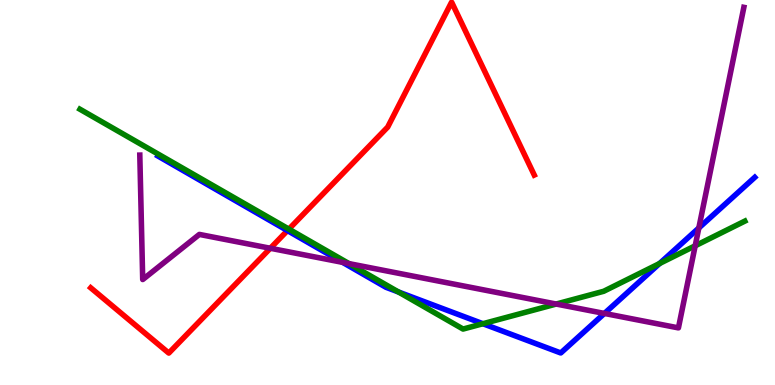[{'lines': ['blue', 'red'], 'intersections': [{'x': 3.71, 'y': 4.01}]}, {'lines': ['green', 'red'], 'intersections': [{'x': 3.73, 'y': 4.05}]}, {'lines': ['purple', 'red'], 'intersections': [{'x': 3.49, 'y': 3.55}]}, {'lines': ['blue', 'green'], 'intersections': [{'x': 5.14, 'y': 2.42}, {'x': 6.23, 'y': 1.59}, {'x': 8.51, 'y': 3.16}]}, {'lines': ['blue', 'purple'], 'intersections': [{'x': 4.42, 'y': 3.18}, {'x': 7.8, 'y': 1.86}, {'x': 9.02, 'y': 4.08}]}, {'lines': ['green', 'purple'], 'intersections': [{'x': 4.5, 'y': 3.15}, {'x': 7.18, 'y': 2.1}, {'x': 8.97, 'y': 3.62}]}]